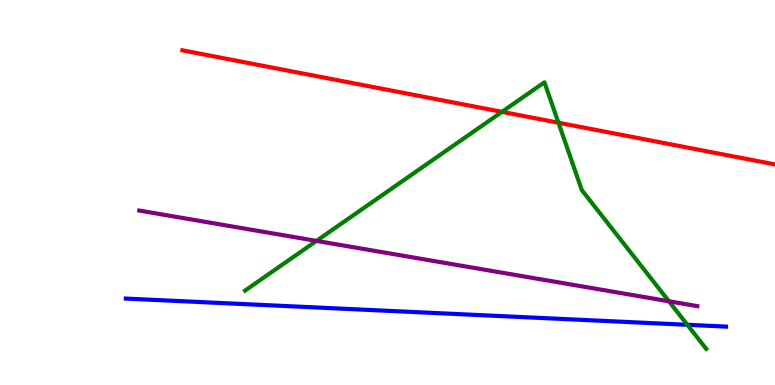[{'lines': ['blue', 'red'], 'intersections': []}, {'lines': ['green', 'red'], 'intersections': [{'x': 6.48, 'y': 7.09}, {'x': 7.21, 'y': 6.81}]}, {'lines': ['purple', 'red'], 'intersections': []}, {'lines': ['blue', 'green'], 'intersections': [{'x': 8.87, 'y': 1.56}]}, {'lines': ['blue', 'purple'], 'intersections': []}, {'lines': ['green', 'purple'], 'intersections': [{'x': 4.08, 'y': 3.74}, {'x': 8.63, 'y': 2.17}]}]